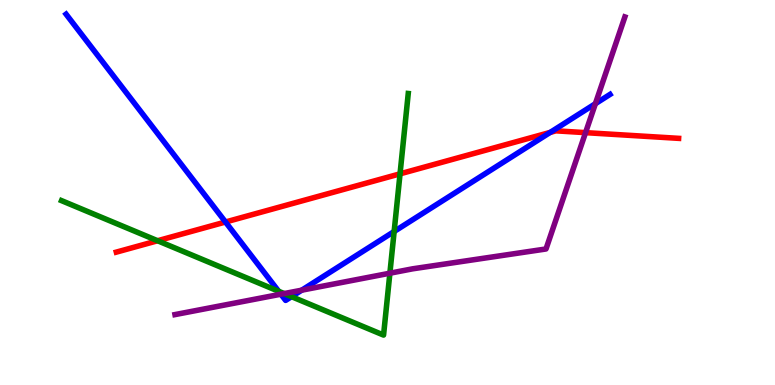[{'lines': ['blue', 'red'], 'intersections': [{'x': 2.91, 'y': 4.23}, {'x': 7.1, 'y': 6.56}]}, {'lines': ['green', 'red'], 'intersections': [{'x': 2.03, 'y': 3.75}, {'x': 5.16, 'y': 5.48}]}, {'lines': ['purple', 'red'], 'intersections': [{'x': 7.56, 'y': 6.55}]}, {'lines': ['blue', 'green'], 'intersections': [{'x': 3.6, 'y': 2.43}, {'x': 3.76, 'y': 2.29}, {'x': 5.09, 'y': 3.99}]}, {'lines': ['blue', 'purple'], 'intersections': [{'x': 3.62, 'y': 2.36}, {'x': 3.89, 'y': 2.46}, {'x': 7.68, 'y': 7.31}]}, {'lines': ['green', 'purple'], 'intersections': [{'x': 3.67, 'y': 2.37}, {'x': 5.03, 'y': 2.9}]}]